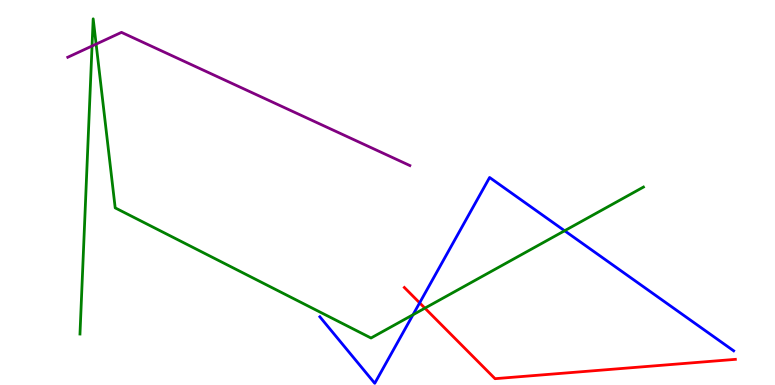[{'lines': ['blue', 'red'], 'intersections': [{'x': 5.41, 'y': 2.13}]}, {'lines': ['green', 'red'], 'intersections': [{'x': 5.48, 'y': 2.0}]}, {'lines': ['purple', 'red'], 'intersections': []}, {'lines': ['blue', 'green'], 'intersections': [{'x': 5.33, 'y': 1.82}, {'x': 7.29, 'y': 4.01}]}, {'lines': ['blue', 'purple'], 'intersections': []}, {'lines': ['green', 'purple'], 'intersections': [{'x': 1.19, 'y': 8.8}, {'x': 1.24, 'y': 8.85}]}]